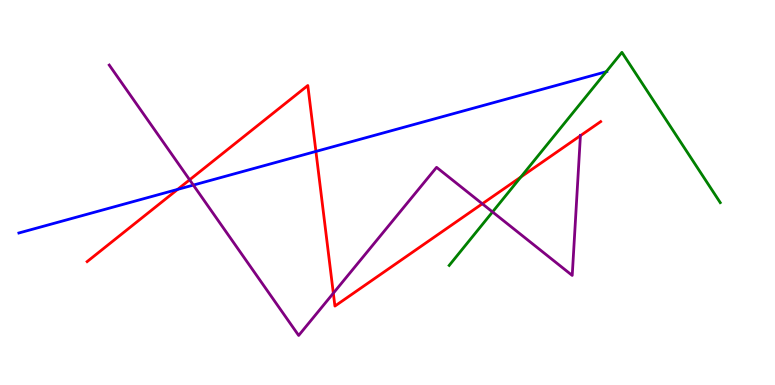[{'lines': ['blue', 'red'], 'intersections': [{'x': 2.29, 'y': 5.08}, {'x': 4.08, 'y': 6.07}]}, {'lines': ['green', 'red'], 'intersections': [{'x': 6.72, 'y': 5.4}]}, {'lines': ['purple', 'red'], 'intersections': [{'x': 2.45, 'y': 5.33}, {'x': 4.3, 'y': 2.38}, {'x': 6.22, 'y': 4.71}, {'x': 7.49, 'y': 6.48}]}, {'lines': ['blue', 'green'], 'intersections': [{'x': 7.82, 'y': 8.14}]}, {'lines': ['blue', 'purple'], 'intersections': [{'x': 2.49, 'y': 5.19}]}, {'lines': ['green', 'purple'], 'intersections': [{'x': 6.36, 'y': 4.5}]}]